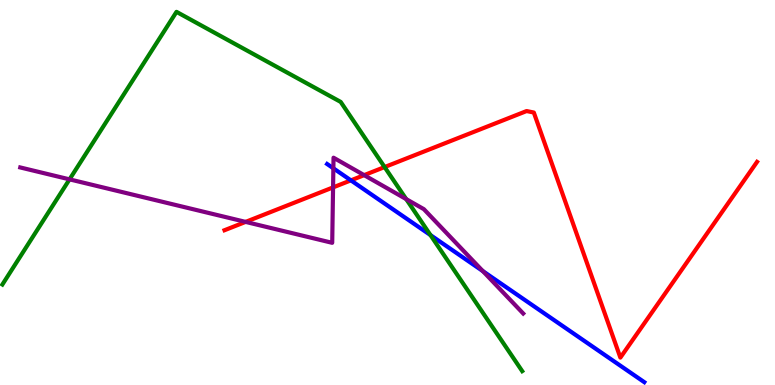[{'lines': ['blue', 'red'], 'intersections': [{'x': 4.53, 'y': 5.32}]}, {'lines': ['green', 'red'], 'intersections': [{'x': 4.96, 'y': 5.66}]}, {'lines': ['purple', 'red'], 'intersections': [{'x': 3.17, 'y': 4.24}, {'x': 4.3, 'y': 5.13}, {'x': 4.7, 'y': 5.45}]}, {'lines': ['blue', 'green'], 'intersections': [{'x': 5.55, 'y': 3.89}]}, {'lines': ['blue', 'purple'], 'intersections': [{'x': 4.3, 'y': 5.63}, {'x': 6.23, 'y': 2.96}]}, {'lines': ['green', 'purple'], 'intersections': [{'x': 0.897, 'y': 5.34}, {'x': 5.24, 'y': 4.83}]}]